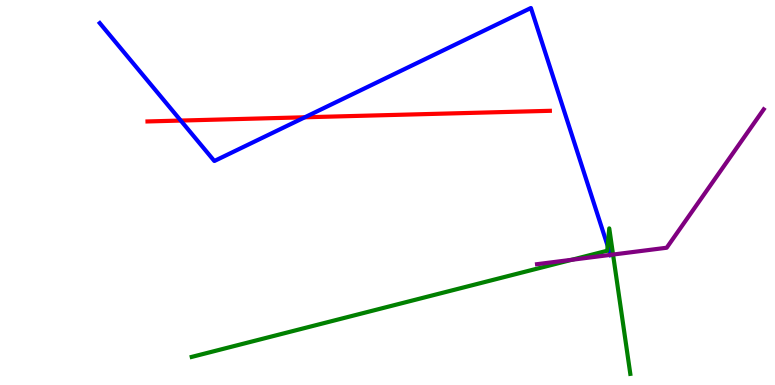[{'lines': ['blue', 'red'], 'intersections': [{'x': 2.33, 'y': 6.87}, {'x': 3.93, 'y': 6.95}]}, {'lines': ['green', 'red'], 'intersections': []}, {'lines': ['purple', 'red'], 'intersections': []}, {'lines': ['blue', 'green'], 'intersections': [{'x': 7.84, 'y': 3.61}]}, {'lines': ['blue', 'purple'], 'intersections': [{'x': 7.88, 'y': 3.38}]}, {'lines': ['green', 'purple'], 'intersections': [{'x': 7.38, 'y': 3.25}, {'x': 7.91, 'y': 3.39}]}]